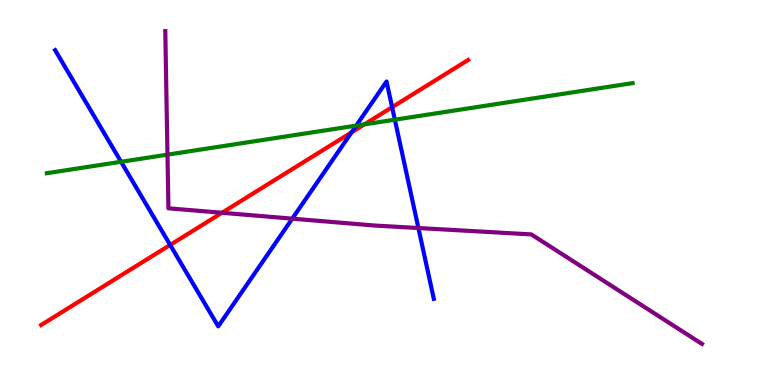[{'lines': ['blue', 'red'], 'intersections': [{'x': 2.2, 'y': 3.64}, {'x': 4.54, 'y': 6.56}, {'x': 5.06, 'y': 7.22}]}, {'lines': ['green', 'red'], 'intersections': [{'x': 4.7, 'y': 6.77}]}, {'lines': ['purple', 'red'], 'intersections': [{'x': 2.86, 'y': 4.47}]}, {'lines': ['blue', 'green'], 'intersections': [{'x': 1.56, 'y': 5.8}, {'x': 4.6, 'y': 6.74}, {'x': 5.09, 'y': 6.89}]}, {'lines': ['blue', 'purple'], 'intersections': [{'x': 3.77, 'y': 4.32}, {'x': 5.4, 'y': 4.08}]}, {'lines': ['green', 'purple'], 'intersections': [{'x': 2.16, 'y': 5.98}]}]